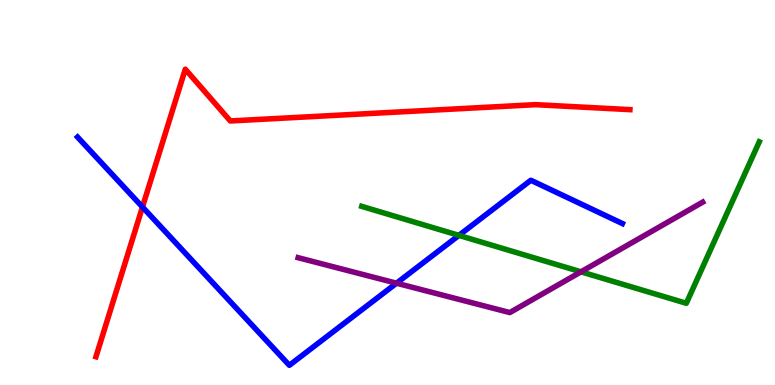[{'lines': ['blue', 'red'], 'intersections': [{'x': 1.84, 'y': 4.62}]}, {'lines': ['green', 'red'], 'intersections': []}, {'lines': ['purple', 'red'], 'intersections': []}, {'lines': ['blue', 'green'], 'intersections': [{'x': 5.92, 'y': 3.89}]}, {'lines': ['blue', 'purple'], 'intersections': [{'x': 5.12, 'y': 2.64}]}, {'lines': ['green', 'purple'], 'intersections': [{'x': 7.5, 'y': 2.94}]}]